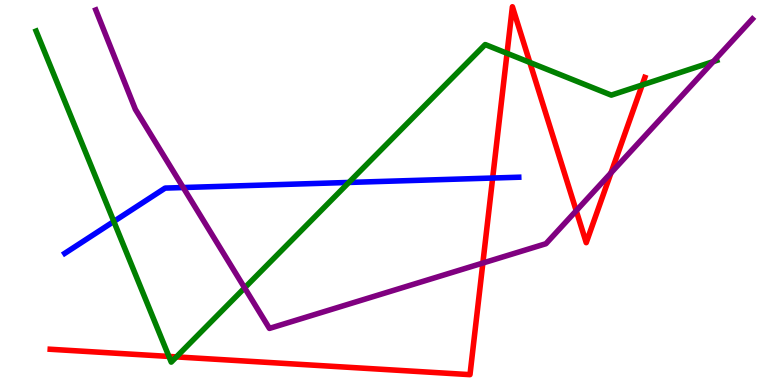[{'lines': ['blue', 'red'], 'intersections': [{'x': 6.36, 'y': 5.38}]}, {'lines': ['green', 'red'], 'intersections': [{'x': 2.18, 'y': 0.742}, {'x': 2.28, 'y': 0.73}, {'x': 6.54, 'y': 8.62}, {'x': 6.84, 'y': 8.38}, {'x': 8.29, 'y': 7.79}]}, {'lines': ['purple', 'red'], 'intersections': [{'x': 6.23, 'y': 3.17}, {'x': 7.44, 'y': 4.53}, {'x': 7.88, 'y': 5.51}]}, {'lines': ['blue', 'green'], 'intersections': [{'x': 1.47, 'y': 4.25}, {'x': 4.5, 'y': 5.26}]}, {'lines': ['blue', 'purple'], 'intersections': [{'x': 2.36, 'y': 5.13}]}, {'lines': ['green', 'purple'], 'intersections': [{'x': 3.16, 'y': 2.52}, {'x': 9.2, 'y': 8.4}]}]